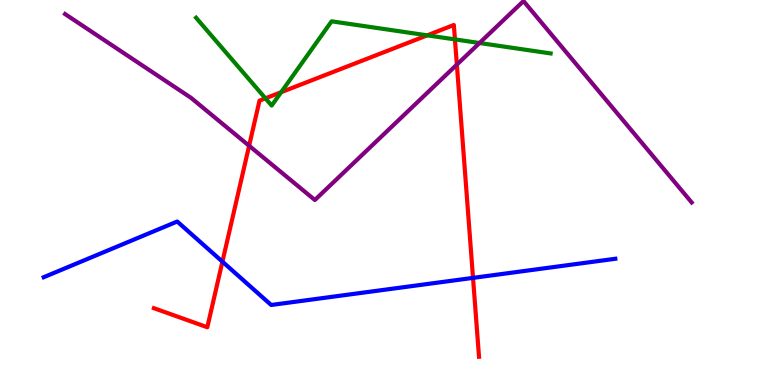[{'lines': ['blue', 'red'], 'intersections': [{'x': 2.87, 'y': 3.2}, {'x': 6.1, 'y': 2.78}]}, {'lines': ['green', 'red'], 'intersections': [{'x': 3.42, 'y': 7.45}, {'x': 3.63, 'y': 7.61}, {'x': 5.51, 'y': 9.08}, {'x': 5.87, 'y': 8.98}]}, {'lines': ['purple', 'red'], 'intersections': [{'x': 3.21, 'y': 6.21}, {'x': 5.89, 'y': 8.32}]}, {'lines': ['blue', 'green'], 'intersections': []}, {'lines': ['blue', 'purple'], 'intersections': []}, {'lines': ['green', 'purple'], 'intersections': [{'x': 6.19, 'y': 8.88}]}]